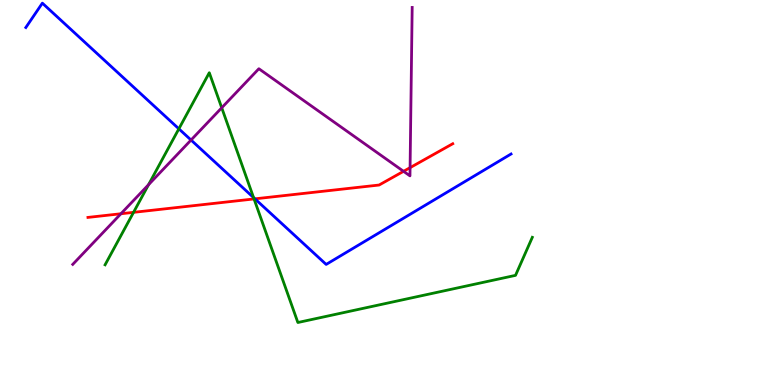[{'lines': ['blue', 'red'], 'intersections': [{'x': 3.29, 'y': 4.84}]}, {'lines': ['green', 'red'], 'intersections': [{'x': 1.72, 'y': 4.48}, {'x': 3.28, 'y': 4.83}]}, {'lines': ['purple', 'red'], 'intersections': [{'x': 1.56, 'y': 4.45}, {'x': 5.21, 'y': 5.55}, {'x': 5.29, 'y': 5.65}]}, {'lines': ['blue', 'green'], 'intersections': [{'x': 2.31, 'y': 6.65}, {'x': 3.27, 'y': 4.87}]}, {'lines': ['blue', 'purple'], 'intersections': [{'x': 2.47, 'y': 6.36}]}, {'lines': ['green', 'purple'], 'intersections': [{'x': 1.92, 'y': 5.2}, {'x': 2.86, 'y': 7.2}]}]